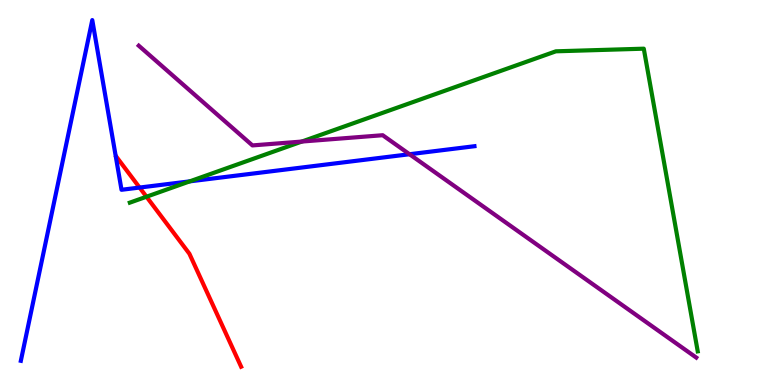[{'lines': ['blue', 'red'], 'intersections': [{'x': 1.8, 'y': 5.13}]}, {'lines': ['green', 'red'], 'intersections': [{'x': 1.89, 'y': 4.89}]}, {'lines': ['purple', 'red'], 'intersections': []}, {'lines': ['blue', 'green'], 'intersections': [{'x': 2.45, 'y': 5.29}]}, {'lines': ['blue', 'purple'], 'intersections': [{'x': 5.28, 'y': 5.99}]}, {'lines': ['green', 'purple'], 'intersections': [{'x': 3.89, 'y': 6.32}]}]